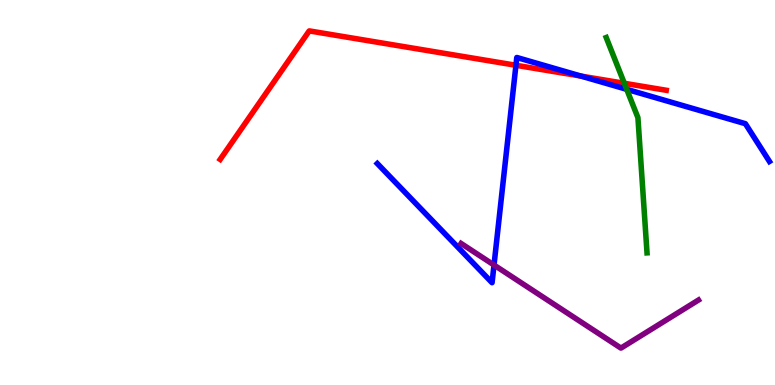[{'lines': ['blue', 'red'], 'intersections': [{'x': 6.66, 'y': 8.3}, {'x': 7.5, 'y': 8.02}]}, {'lines': ['green', 'red'], 'intersections': [{'x': 8.06, 'y': 7.84}]}, {'lines': ['purple', 'red'], 'intersections': []}, {'lines': ['blue', 'green'], 'intersections': [{'x': 8.09, 'y': 7.68}]}, {'lines': ['blue', 'purple'], 'intersections': [{'x': 6.37, 'y': 3.12}]}, {'lines': ['green', 'purple'], 'intersections': []}]